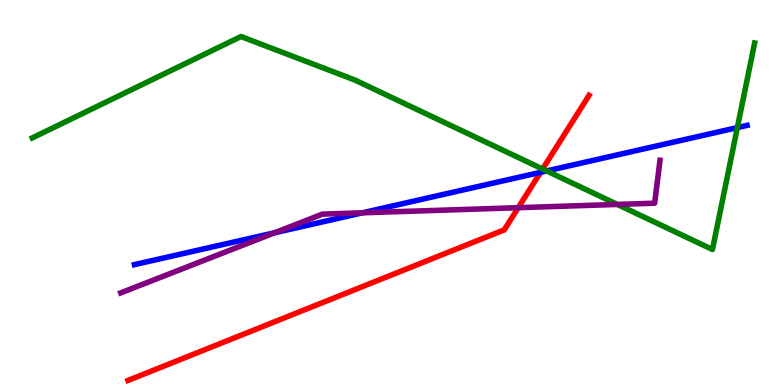[{'lines': ['blue', 'red'], 'intersections': [{'x': 6.97, 'y': 5.52}]}, {'lines': ['green', 'red'], 'intersections': [{'x': 7.0, 'y': 5.61}]}, {'lines': ['purple', 'red'], 'intersections': [{'x': 6.69, 'y': 4.61}]}, {'lines': ['blue', 'green'], 'intersections': [{'x': 7.05, 'y': 5.56}, {'x': 9.51, 'y': 6.69}]}, {'lines': ['blue', 'purple'], 'intersections': [{'x': 3.54, 'y': 3.95}, {'x': 4.68, 'y': 4.47}]}, {'lines': ['green', 'purple'], 'intersections': [{'x': 7.97, 'y': 4.69}]}]